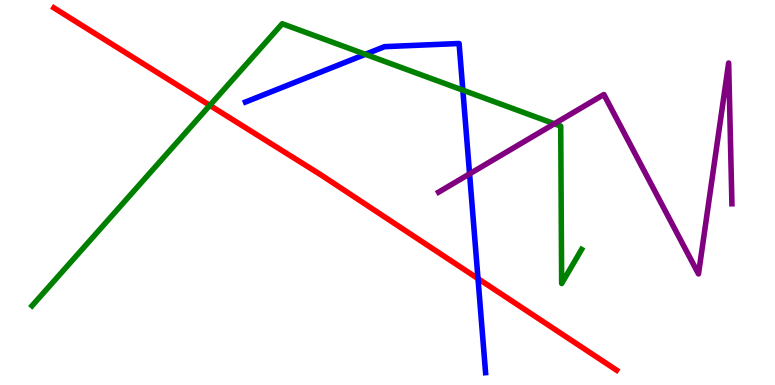[{'lines': ['blue', 'red'], 'intersections': [{'x': 6.17, 'y': 2.76}]}, {'lines': ['green', 'red'], 'intersections': [{'x': 2.71, 'y': 7.26}]}, {'lines': ['purple', 'red'], 'intersections': []}, {'lines': ['blue', 'green'], 'intersections': [{'x': 4.71, 'y': 8.59}, {'x': 5.97, 'y': 7.66}]}, {'lines': ['blue', 'purple'], 'intersections': [{'x': 6.06, 'y': 5.48}]}, {'lines': ['green', 'purple'], 'intersections': [{'x': 7.15, 'y': 6.78}]}]